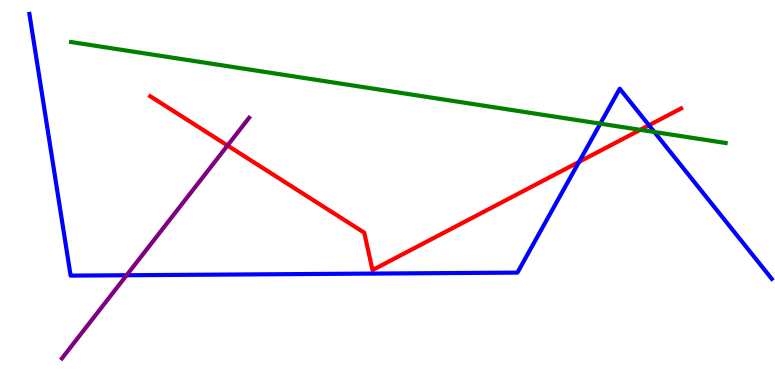[{'lines': ['blue', 'red'], 'intersections': [{'x': 7.47, 'y': 5.8}, {'x': 8.37, 'y': 6.75}]}, {'lines': ['green', 'red'], 'intersections': [{'x': 8.26, 'y': 6.63}]}, {'lines': ['purple', 'red'], 'intersections': [{'x': 2.94, 'y': 6.22}]}, {'lines': ['blue', 'green'], 'intersections': [{'x': 7.75, 'y': 6.79}, {'x': 8.44, 'y': 6.57}]}, {'lines': ['blue', 'purple'], 'intersections': [{'x': 1.63, 'y': 2.85}]}, {'lines': ['green', 'purple'], 'intersections': []}]